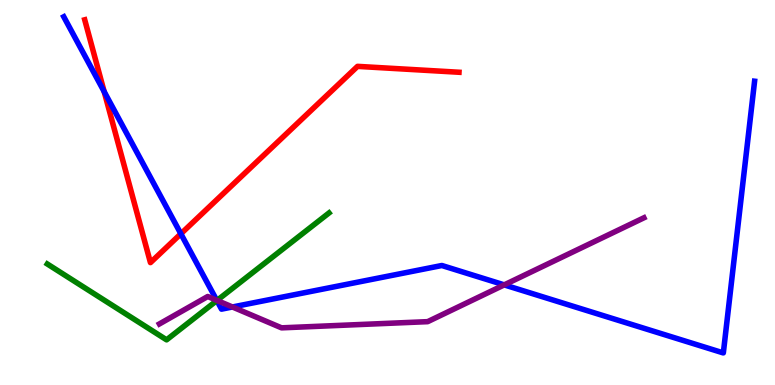[{'lines': ['blue', 'red'], 'intersections': [{'x': 1.34, 'y': 7.62}, {'x': 2.33, 'y': 3.93}]}, {'lines': ['green', 'red'], 'intersections': []}, {'lines': ['purple', 'red'], 'intersections': []}, {'lines': ['blue', 'green'], 'intersections': [{'x': 2.8, 'y': 2.19}]}, {'lines': ['blue', 'purple'], 'intersections': [{'x': 2.8, 'y': 2.2}, {'x': 3.0, 'y': 2.03}, {'x': 6.51, 'y': 2.6}]}, {'lines': ['green', 'purple'], 'intersections': [{'x': 2.8, 'y': 2.2}]}]